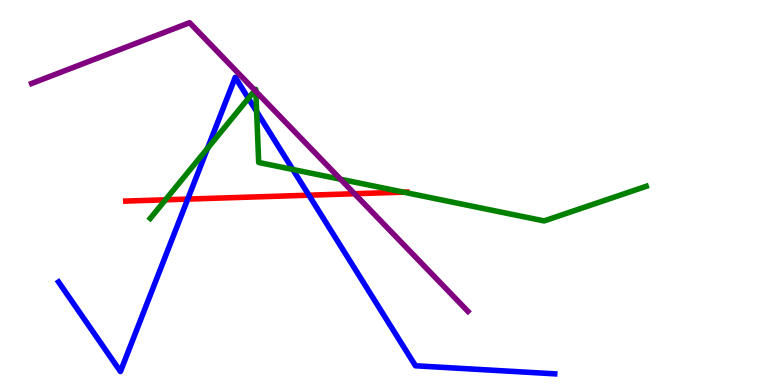[{'lines': ['blue', 'red'], 'intersections': [{'x': 2.42, 'y': 4.83}, {'x': 3.99, 'y': 4.93}]}, {'lines': ['green', 'red'], 'intersections': [{'x': 2.14, 'y': 4.81}, {'x': 5.21, 'y': 5.01}]}, {'lines': ['purple', 'red'], 'intersections': [{'x': 4.57, 'y': 4.97}]}, {'lines': ['blue', 'green'], 'intersections': [{'x': 2.68, 'y': 6.15}, {'x': 3.2, 'y': 7.45}, {'x': 3.31, 'y': 7.1}, {'x': 3.78, 'y': 5.6}]}, {'lines': ['blue', 'purple'], 'intersections': []}, {'lines': ['green', 'purple'], 'intersections': [{'x': 3.29, 'y': 7.65}, {'x': 3.3, 'y': 7.63}, {'x': 4.39, 'y': 5.34}]}]